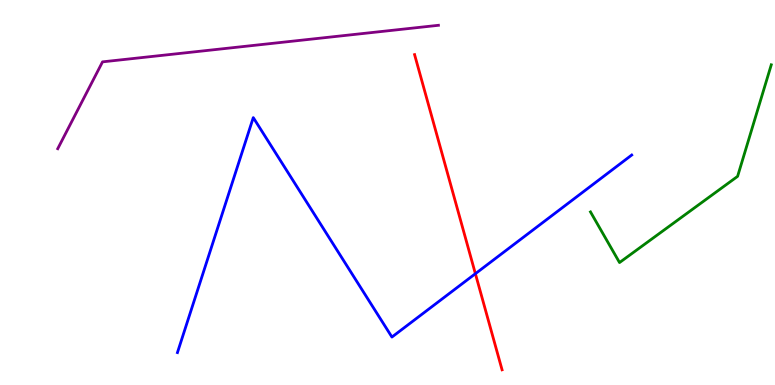[{'lines': ['blue', 'red'], 'intersections': [{'x': 6.13, 'y': 2.89}]}, {'lines': ['green', 'red'], 'intersections': []}, {'lines': ['purple', 'red'], 'intersections': []}, {'lines': ['blue', 'green'], 'intersections': []}, {'lines': ['blue', 'purple'], 'intersections': []}, {'lines': ['green', 'purple'], 'intersections': []}]